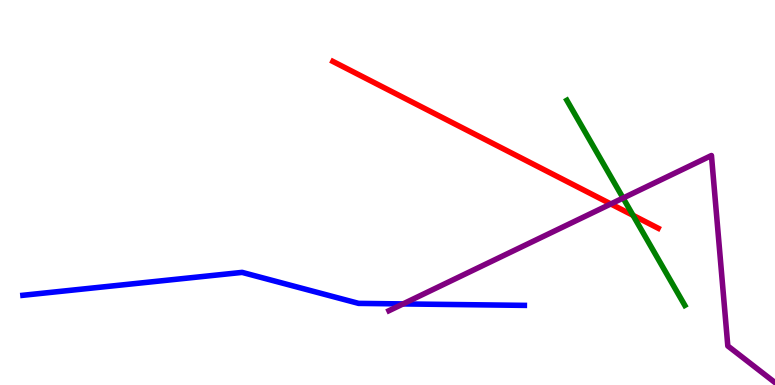[{'lines': ['blue', 'red'], 'intersections': []}, {'lines': ['green', 'red'], 'intersections': [{'x': 8.17, 'y': 4.41}]}, {'lines': ['purple', 'red'], 'intersections': [{'x': 7.88, 'y': 4.7}]}, {'lines': ['blue', 'green'], 'intersections': []}, {'lines': ['blue', 'purple'], 'intersections': [{'x': 5.2, 'y': 2.11}]}, {'lines': ['green', 'purple'], 'intersections': [{'x': 8.04, 'y': 4.86}]}]